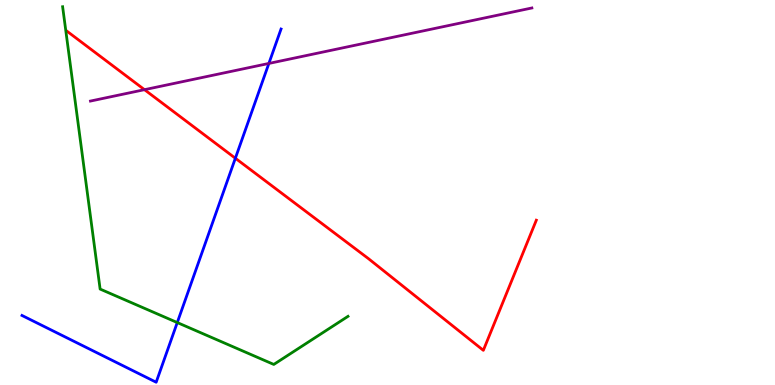[{'lines': ['blue', 'red'], 'intersections': [{'x': 3.04, 'y': 5.89}]}, {'lines': ['green', 'red'], 'intersections': []}, {'lines': ['purple', 'red'], 'intersections': [{'x': 1.86, 'y': 7.67}]}, {'lines': ['blue', 'green'], 'intersections': [{'x': 2.29, 'y': 1.62}]}, {'lines': ['blue', 'purple'], 'intersections': [{'x': 3.47, 'y': 8.35}]}, {'lines': ['green', 'purple'], 'intersections': []}]